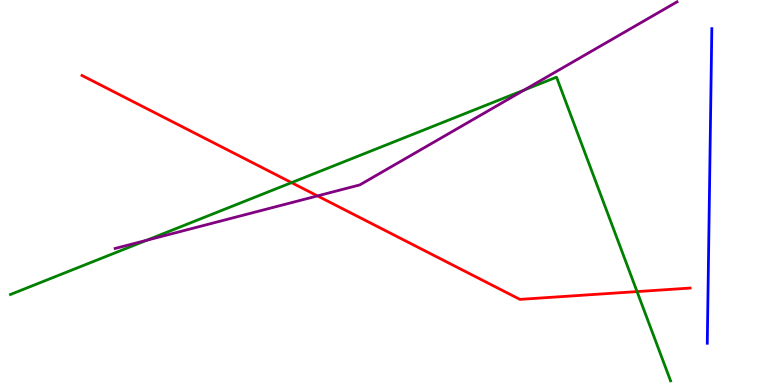[{'lines': ['blue', 'red'], 'intersections': []}, {'lines': ['green', 'red'], 'intersections': [{'x': 3.76, 'y': 5.26}, {'x': 8.22, 'y': 2.43}]}, {'lines': ['purple', 'red'], 'intersections': [{'x': 4.1, 'y': 4.91}]}, {'lines': ['blue', 'green'], 'intersections': []}, {'lines': ['blue', 'purple'], 'intersections': []}, {'lines': ['green', 'purple'], 'intersections': [{'x': 1.89, 'y': 3.76}, {'x': 6.76, 'y': 7.66}]}]